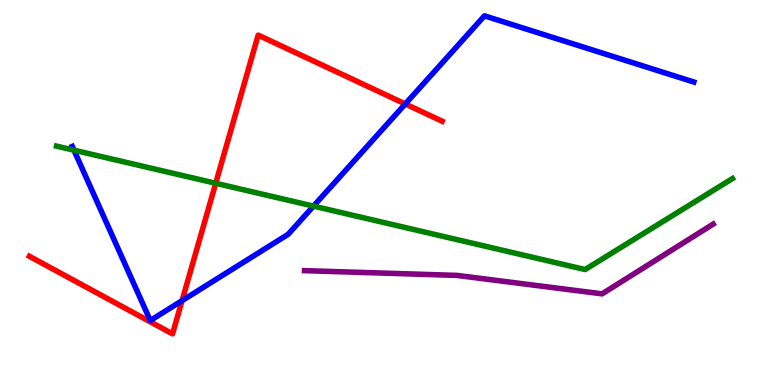[{'lines': ['blue', 'red'], 'intersections': [{'x': 2.35, 'y': 2.19}, {'x': 5.23, 'y': 7.3}]}, {'lines': ['green', 'red'], 'intersections': [{'x': 2.78, 'y': 5.24}]}, {'lines': ['purple', 'red'], 'intersections': []}, {'lines': ['blue', 'green'], 'intersections': [{'x': 0.954, 'y': 6.1}, {'x': 4.05, 'y': 4.65}]}, {'lines': ['blue', 'purple'], 'intersections': []}, {'lines': ['green', 'purple'], 'intersections': []}]